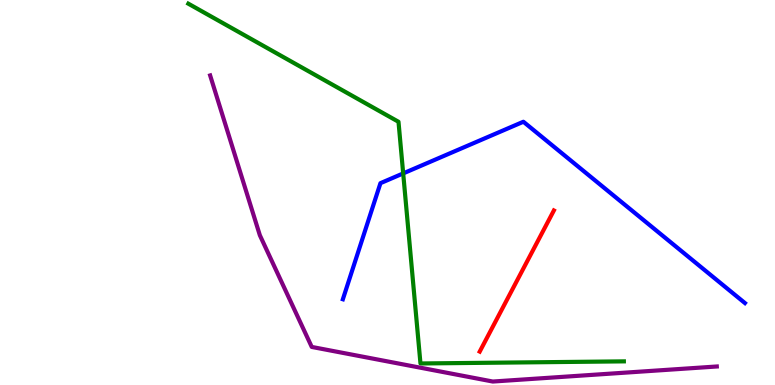[{'lines': ['blue', 'red'], 'intersections': []}, {'lines': ['green', 'red'], 'intersections': []}, {'lines': ['purple', 'red'], 'intersections': []}, {'lines': ['blue', 'green'], 'intersections': [{'x': 5.2, 'y': 5.5}]}, {'lines': ['blue', 'purple'], 'intersections': []}, {'lines': ['green', 'purple'], 'intersections': []}]